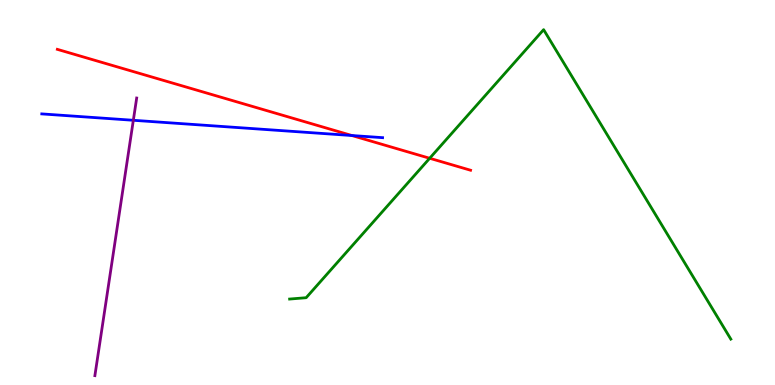[{'lines': ['blue', 'red'], 'intersections': [{'x': 4.54, 'y': 6.48}]}, {'lines': ['green', 'red'], 'intersections': [{'x': 5.54, 'y': 5.89}]}, {'lines': ['purple', 'red'], 'intersections': []}, {'lines': ['blue', 'green'], 'intersections': []}, {'lines': ['blue', 'purple'], 'intersections': [{'x': 1.72, 'y': 6.88}]}, {'lines': ['green', 'purple'], 'intersections': []}]